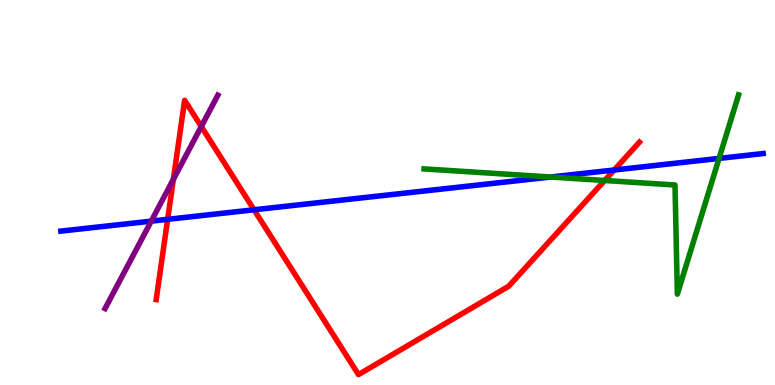[{'lines': ['blue', 'red'], 'intersections': [{'x': 2.16, 'y': 4.3}, {'x': 3.28, 'y': 4.55}, {'x': 7.92, 'y': 5.58}]}, {'lines': ['green', 'red'], 'intersections': [{'x': 7.8, 'y': 5.31}]}, {'lines': ['purple', 'red'], 'intersections': [{'x': 2.24, 'y': 5.34}, {'x': 2.6, 'y': 6.71}]}, {'lines': ['blue', 'green'], 'intersections': [{'x': 7.11, 'y': 5.4}, {'x': 9.28, 'y': 5.89}]}, {'lines': ['blue', 'purple'], 'intersections': [{'x': 1.95, 'y': 4.26}]}, {'lines': ['green', 'purple'], 'intersections': []}]